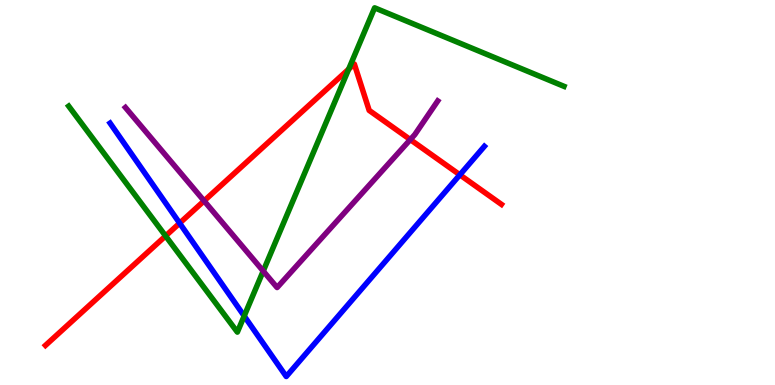[{'lines': ['blue', 'red'], 'intersections': [{'x': 2.32, 'y': 4.2}, {'x': 5.93, 'y': 5.46}]}, {'lines': ['green', 'red'], 'intersections': [{'x': 2.14, 'y': 3.87}, {'x': 4.5, 'y': 8.2}]}, {'lines': ['purple', 'red'], 'intersections': [{'x': 2.63, 'y': 4.78}, {'x': 5.29, 'y': 6.37}]}, {'lines': ['blue', 'green'], 'intersections': [{'x': 3.15, 'y': 1.79}]}, {'lines': ['blue', 'purple'], 'intersections': []}, {'lines': ['green', 'purple'], 'intersections': [{'x': 3.4, 'y': 2.96}]}]